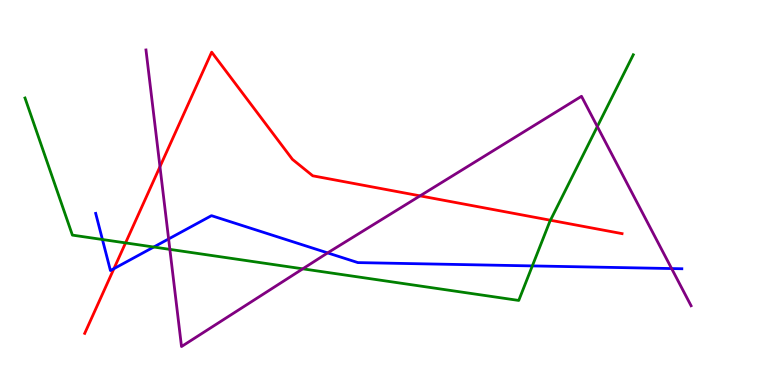[{'lines': ['blue', 'red'], 'intersections': [{'x': 1.47, 'y': 3.02}]}, {'lines': ['green', 'red'], 'intersections': [{'x': 1.62, 'y': 3.69}, {'x': 7.1, 'y': 4.28}]}, {'lines': ['purple', 'red'], 'intersections': [{'x': 2.06, 'y': 5.67}, {'x': 5.42, 'y': 4.91}]}, {'lines': ['blue', 'green'], 'intersections': [{'x': 1.32, 'y': 3.78}, {'x': 1.98, 'y': 3.58}, {'x': 6.87, 'y': 3.09}]}, {'lines': ['blue', 'purple'], 'intersections': [{'x': 2.18, 'y': 3.79}, {'x': 4.23, 'y': 3.43}, {'x': 8.67, 'y': 3.02}]}, {'lines': ['green', 'purple'], 'intersections': [{'x': 2.19, 'y': 3.52}, {'x': 3.91, 'y': 3.02}, {'x': 7.71, 'y': 6.71}]}]